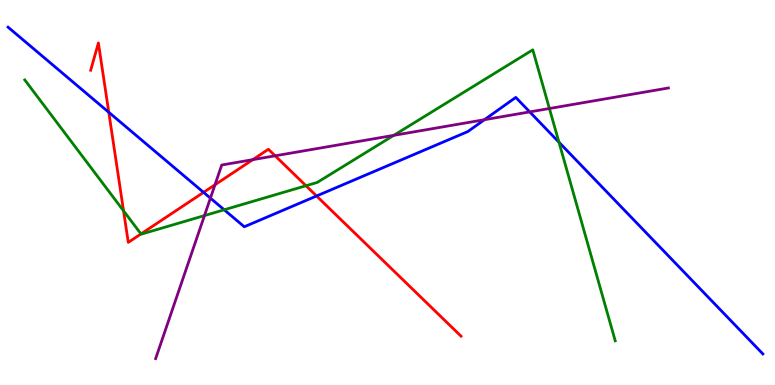[{'lines': ['blue', 'red'], 'intersections': [{'x': 1.4, 'y': 7.08}, {'x': 2.63, 'y': 5.0}, {'x': 4.08, 'y': 4.91}]}, {'lines': ['green', 'red'], 'intersections': [{'x': 1.59, 'y': 4.52}, {'x': 1.82, 'y': 3.92}, {'x': 3.95, 'y': 5.18}]}, {'lines': ['purple', 'red'], 'intersections': [{'x': 2.77, 'y': 5.2}, {'x': 3.26, 'y': 5.85}, {'x': 3.55, 'y': 5.95}]}, {'lines': ['blue', 'green'], 'intersections': [{'x': 2.89, 'y': 4.55}, {'x': 7.21, 'y': 6.31}]}, {'lines': ['blue', 'purple'], 'intersections': [{'x': 2.72, 'y': 4.85}, {'x': 6.25, 'y': 6.89}, {'x': 6.84, 'y': 7.09}]}, {'lines': ['green', 'purple'], 'intersections': [{'x': 2.64, 'y': 4.4}, {'x': 5.08, 'y': 6.48}, {'x': 7.09, 'y': 7.18}]}]